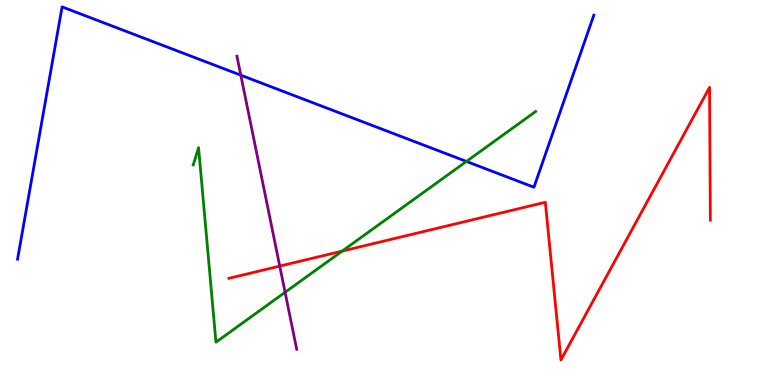[{'lines': ['blue', 'red'], 'intersections': []}, {'lines': ['green', 'red'], 'intersections': [{'x': 4.42, 'y': 3.48}]}, {'lines': ['purple', 'red'], 'intersections': [{'x': 3.61, 'y': 3.09}]}, {'lines': ['blue', 'green'], 'intersections': [{'x': 6.02, 'y': 5.81}]}, {'lines': ['blue', 'purple'], 'intersections': [{'x': 3.11, 'y': 8.05}]}, {'lines': ['green', 'purple'], 'intersections': [{'x': 3.68, 'y': 2.41}]}]